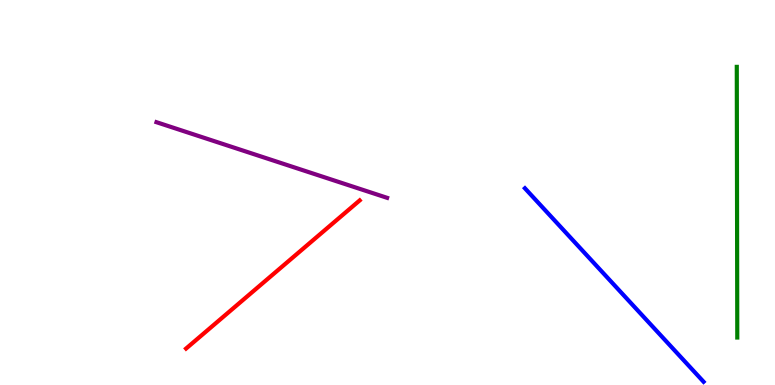[{'lines': ['blue', 'red'], 'intersections': []}, {'lines': ['green', 'red'], 'intersections': []}, {'lines': ['purple', 'red'], 'intersections': []}, {'lines': ['blue', 'green'], 'intersections': []}, {'lines': ['blue', 'purple'], 'intersections': []}, {'lines': ['green', 'purple'], 'intersections': []}]